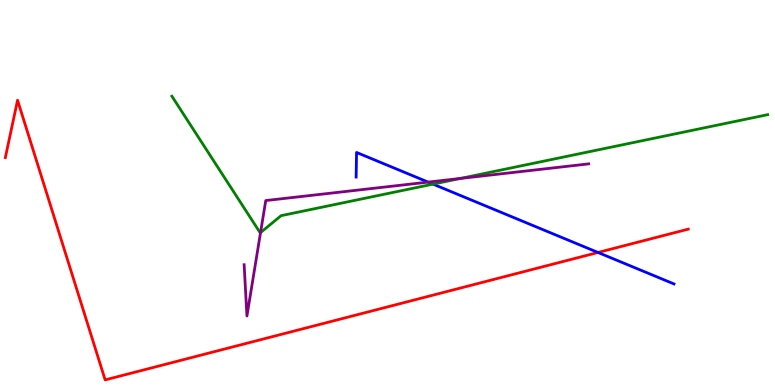[{'lines': ['blue', 'red'], 'intersections': [{'x': 7.72, 'y': 3.44}]}, {'lines': ['green', 'red'], 'intersections': []}, {'lines': ['purple', 'red'], 'intersections': []}, {'lines': ['blue', 'green'], 'intersections': [{'x': 5.59, 'y': 5.22}]}, {'lines': ['blue', 'purple'], 'intersections': [{'x': 5.52, 'y': 5.27}]}, {'lines': ['green', 'purple'], 'intersections': [{'x': 3.36, 'y': 3.96}, {'x': 5.94, 'y': 5.37}]}]